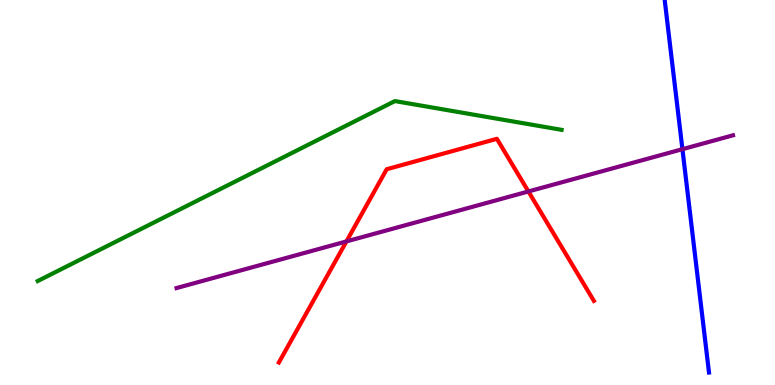[{'lines': ['blue', 'red'], 'intersections': []}, {'lines': ['green', 'red'], 'intersections': []}, {'lines': ['purple', 'red'], 'intersections': [{'x': 4.47, 'y': 3.73}, {'x': 6.82, 'y': 5.03}]}, {'lines': ['blue', 'green'], 'intersections': []}, {'lines': ['blue', 'purple'], 'intersections': [{'x': 8.81, 'y': 6.13}]}, {'lines': ['green', 'purple'], 'intersections': []}]